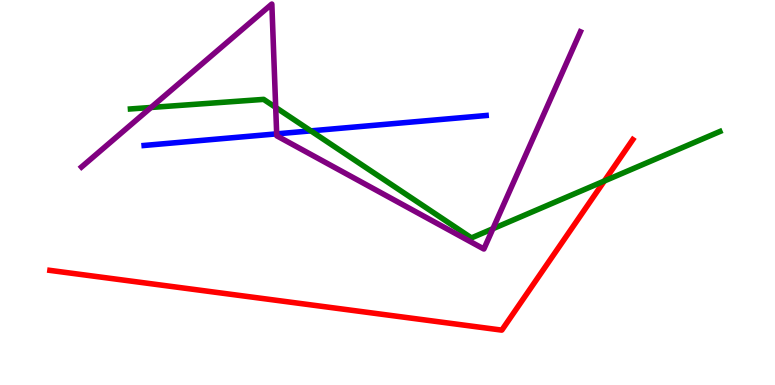[{'lines': ['blue', 'red'], 'intersections': []}, {'lines': ['green', 'red'], 'intersections': [{'x': 7.8, 'y': 5.3}]}, {'lines': ['purple', 'red'], 'intersections': []}, {'lines': ['blue', 'green'], 'intersections': [{'x': 4.01, 'y': 6.6}]}, {'lines': ['blue', 'purple'], 'intersections': [{'x': 3.57, 'y': 6.52}]}, {'lines': ['green', 'purple'], 'intersections': [{'x': 1.95, 'y': 7.21}, {'x': 3.56, 'y': 7.21}, {'x': 6.36, 'y': 4.06}]}]